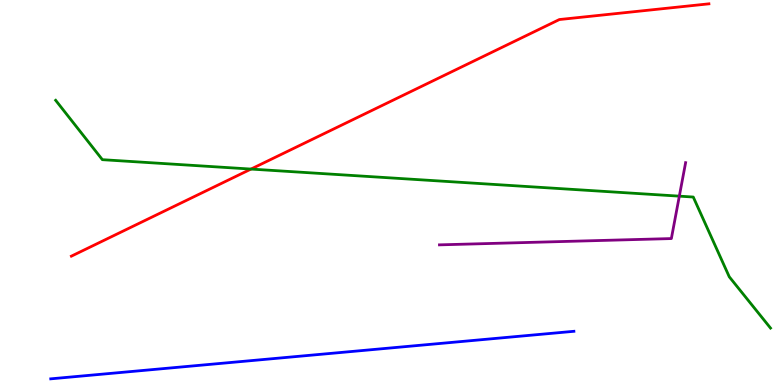[{'lines': ['blue', 'red'], 'intersections': []}, {'lines': ['green', 'red'], 'intersections': [{'x': 3.24, 'y': 5.61}]}, {'lines': ['purple', 'red'], 'intersections': []}, {'lines': ['blue', 'green'], 'intersections': []}, {'lines': ['blue', 'purple'], 'intersections': []}, {'lines': ['green', 'purple'], 'intersections': [{'x': 8.77, 'y': 4.91}]}]